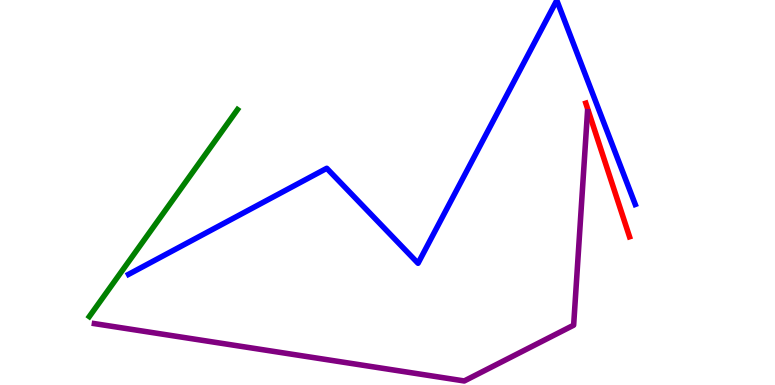[{'lines': ['blue', 'red'], 'intersections': []}, {'lines': ['green', 'red'], 'intersections': []}, {'lines': ['purple', 'red'], 'intersections': []}, {'lines': ['blue', 'green'], 'intersections': []}, {'lines': ['blue', 'purple'], 'intersections': []}, {'lines': ['green', 'purple'], 'intersections': []}]